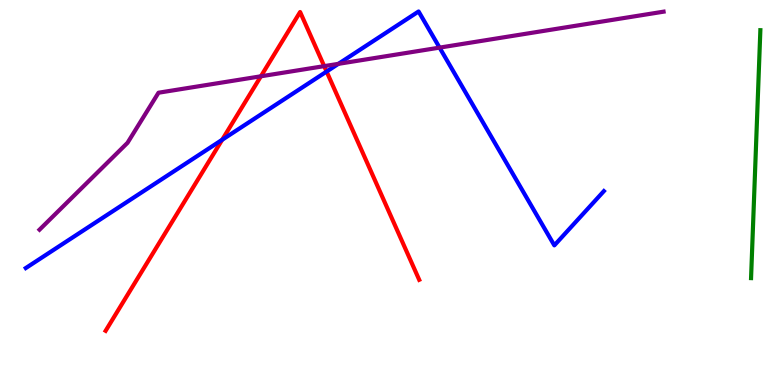[{'lines': ['blue', 'red'], 'intersections': [{'x': 2.87, 'y': 6.37}, {'x': 4.21, 'y': 8.14}]}, {'lines': ['green', 'red'], 'intersections': []}, {'lines': ['purple', 'red'], 'intersections': [{'x': 3.37, 'y': 8.02}, {'x': 4.18, 'y': 8.28}]}, {'lines': ['blue', 'green'], 'intersections': []}, {'lines': ['blue', 'purple'], 'intersections': [{'x': 4.37, 'y': 8.34}, {'x': 5.67, 'y': 8.76}]}, {'lines': ['green', 'purple'], 'intersections': []}]